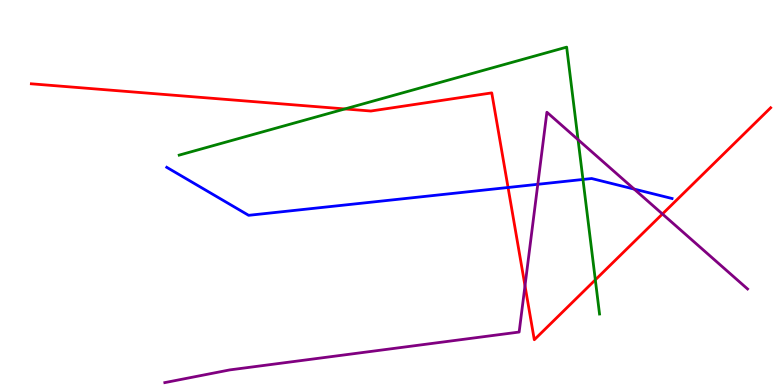[{'lines': ['blue', 'red'], 'intersections': [{'x': 6.56, 'y': 5.13}]}, {'lines': ['green', 'red'], 'intersections': [{'x': 4.45, 'y': 7.17}, {'x': 7.68, 'y': 2.73}]}, {'lines': ['purple', 'red'], 'intersections': [{'x': 6.77, 'y': 2.58}, {'x': 8.55, 'y': 4.44}]}, {'lines': ['blue', 'green'], 'intersections': [{'x': 7.52, 'y': 5.34}]}, {'lines': ['blue', 'purple'], 'intersections': [{'x': 6.94, 'y': 5.21}, {'x': 8.18, 'y': 5.09}]}, {'lines': ['green', 'purple'], 'intersections': [{'x': 7.46, 'y': 6.37}]}]